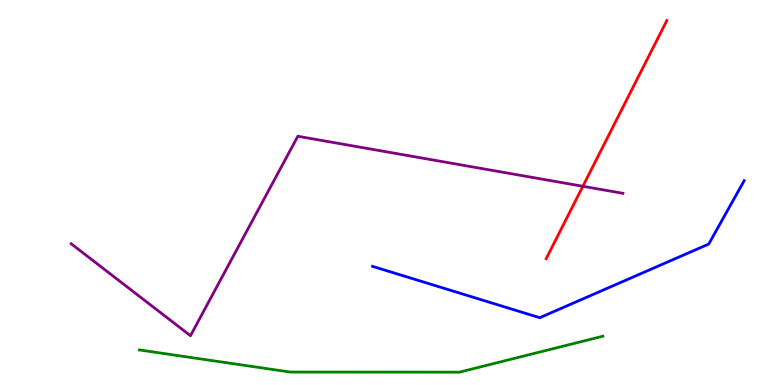[{'lines': ['blue', 'red'], 'intersections': []}, {'lines': ['green', 'red'], 'intersections': []}, {'lines': ['purple', 'red'], 'intersections': [{'x': 7.52, 'y': 5.16}]}, {'lines': ['blue', 'green'], 'intersections': []}, {'lines': ['blue', 'purple'], 'intersections': []}, {'lines': ['green', 'purple'], 'intersections': []}]